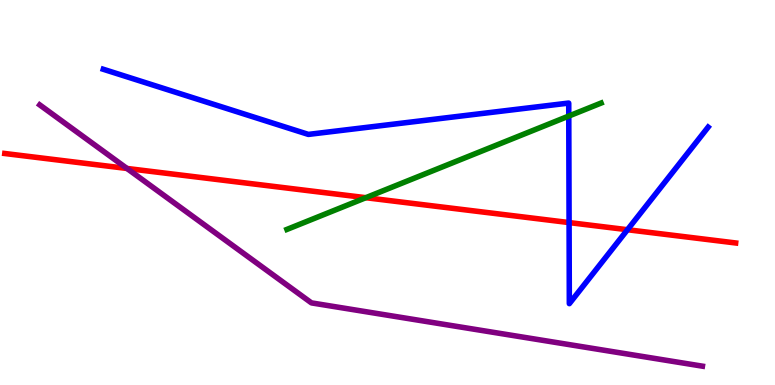[{'lines': ['blue', 'red'], 'intersections': [{'x': 7.34, 'y': 4.22}, {'x': 8.1, 'y': 4.03}]}, {'lines': ['green', 'red'], 'intersections': [{'x': 4.72, 'y': 4.87}]}, {'lines': ['purple', 'red'], 'intersections': [{'x': 1.64, 'y': 5.62}]}, {'lines': ['blue', 'green'], 'intersections': [{'x': 7.34, 'y': 6.99}]}, {'lines': ['blue', 'purple'], 'intersections': []}, {'lines': ['green', 'purple'], 'intersections': []}]